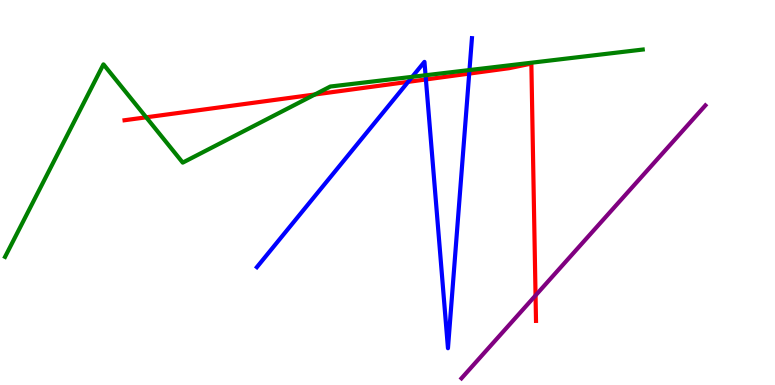[{'lines': ['blue', 'red'], 'intersections': [{'x': 5.27, 'y': 7.87}, {'x': 5.5, 'y': 7.94}, {'x': 6.05, 'y': 8.09}]}, {'lines': ['green', 'red'], 'intersections': [{'x': 1.89, 'y': 6.95}, {'x': 4.06, 'y': 7.55}]}, {'lines': ['purple', 'red'], 'intersections': [{'x': 6.91, 'y': 2.33}]}, {'lines': ['blue', 'green'], 'intersections': [{'x': 5.32, 'y': 8.0}, {'x': 5.49, 'y': 8.05}, {'x': 6.06, 'y': 8.18}]}, {'lines': ['blue', 'purple'], 'intersections': []}, {'lines': ['green', 'purple'], 'intersections': []}]